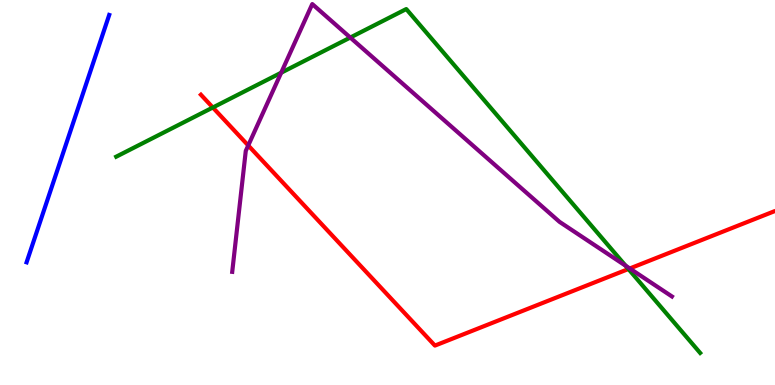[{'lines': ['blue', 'red'], 'intersections': []}, {'lines': ['green', 'red'], 'intersections': [{'x': 2.75, 'y': 7.21}, {'x': 8.11, 'y': 3.01}]}, {'lines': ['purple', 'red'], 'intersections': [{'x': 3.2, 'y': 6.22}, {'x': 8.13, 'y': 3.03}]}, {'lines': ['blue', 'green'], 'intersections': []}, {'lines': ['blue', 'purple'], 'intersections': []}, {'lines': ['green', 'purple'], 'intersections': [{'x': 3.63, 'y': 8.11}, {'x': 4.52, 'y': 9.02}, {'x': 8.07, 'y': 3.1}]}]